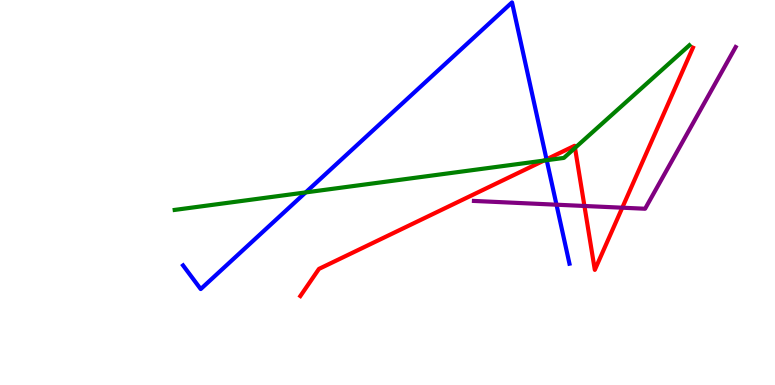[{'lines': ['blue', 'red'], 'intersections': [{'x': 7.05, 'y': 5.86}]}, {'lines': ['green', 'red'], 'intersections': [{'x': 7.02, 'y': 5.83}, {'x': 7.42, 'y': 6.16}]}, {'lines': ['purple', 'red'], 'intersections': [{'x': 7.54, 'y': 4.65}, {'x': 8.03, 'y': 4.61}]}, {'lines': ['blue', 'green'], 'intersections': [{'x': 3.94, 'y': 5.0}, {'x': 7.05, 'y': 5.84}]}, {'lines': ['blue', 'purple'], 'intersections': [{'x': 7.18, 'y': 4.68}]}, {'lines': ['green', 'purple'], 'intersections': []}]